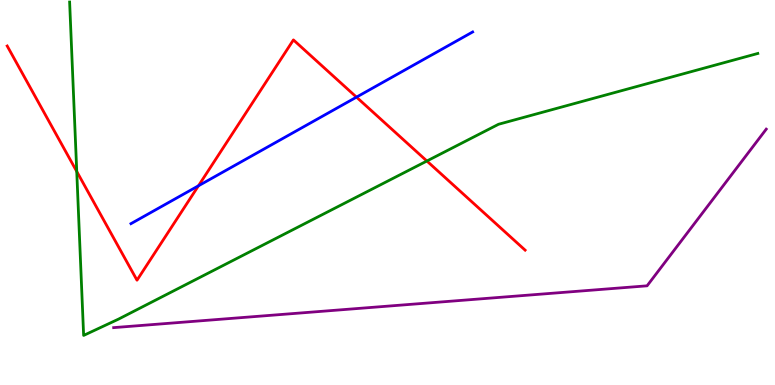[{'lines': ['blue', 'red'], 'intersections': [{'x': 2.56, 'y': 5.17}, {'x': 4.6, 'y': 7.48}]}, {'lines': ['green', 'red'], 'intersections': [{'x': 0.99, 'y': 5.55}, {'x': 5.51, 'y': 5.82}]}, {'lines': ['purple', 'red'], 'intersections': []}, {'lines': ['blue', 'green'], 'intersections': []}, {'lines': ['blue', 'purple'], 'intersections': []}, {'lines': ['green', 'purple'], 'intersections': []}]